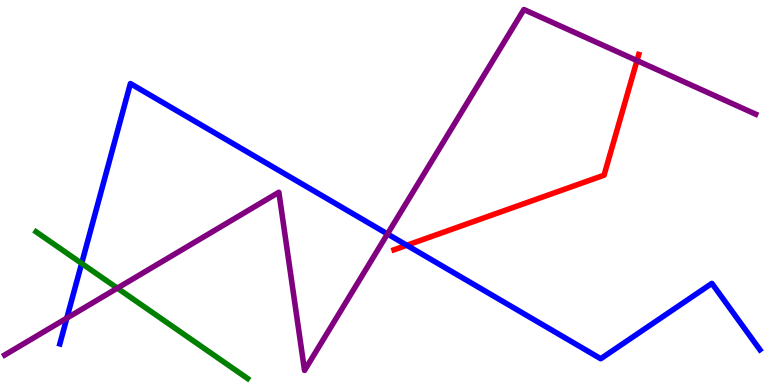[{'lines': ['blue', 'red'], 'intersections': [{'x': 5.25, 'y': 3.63}]}, {'lines': ['green', 'red'], 'intersections': []}, {'lines': ['purple', 'red'], 'intersections': [{'x': 8.22, 'y': 8.43}]}, {'lines': ['blue', 'green'], 'intersections': [{'x': 1.05, 'y': 3.16}]}, {'lines': ['blue', 'purple'], 'intersections': [{'x': 0.862, 'y': 1.74}, {'x': 5.0, 'y': 3.92}]}, {'lines': ['green', 'purple'], 'intersections': [{'x': 1.51, 'y': 2.52}]}]